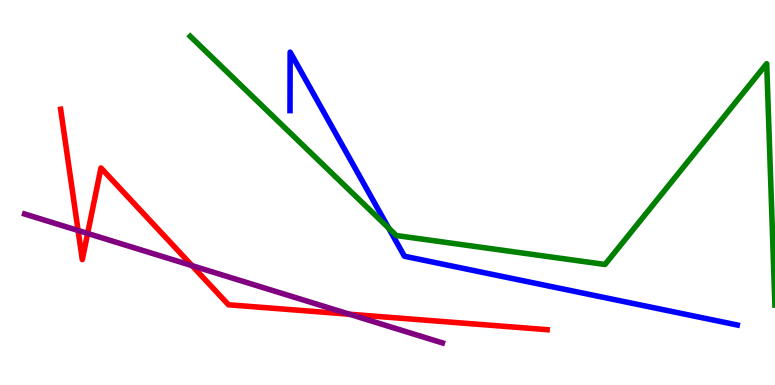[{'lines': ['blue', 'red'], 'intersections': []}, {'lines': ['green', 'red'], 'intersections': []}, {'lines': ['purple', 'red'], 'intersections': [{'x': 1.01, 'y': 4.01}, {'x': 1.13, 'y': 3.94}, {'x': 2.48, 'y': 3.1}, {'x': 4.51, 'y': 1.84}]}, {'lines': ['blue', 'green'], 'intersections': [{'x': 5.01, 'y': 4.08}]}, {'lines': ['blue', 'purple'], 'intersections': []}, {'lines': ['green', 'purple'], 'intersections': []}]